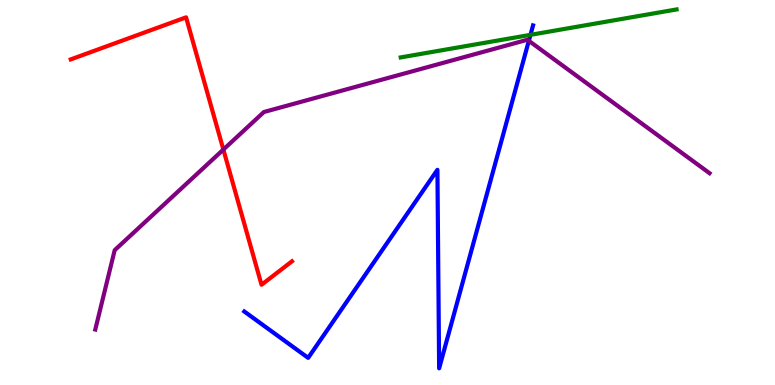[{'lines': ['blue', 'red'], 'intersections': []}, {'lines': ['green', 'red'], 'intersections': []}, {'lines': ['purple', 'red'], 'intersections': [{'x': 2.88, 'y': 6.12}]}, {'lines': ['blue', 'green'], 'intersections': [{'x': 6.84, 'y': 9.09}]}, {'lines': ['blue', 'purple'], 'intersections': [{'x': 6.82, 'y': 8.94}]}, {'lines': ['green', 'purple'], 'intersections': []}]